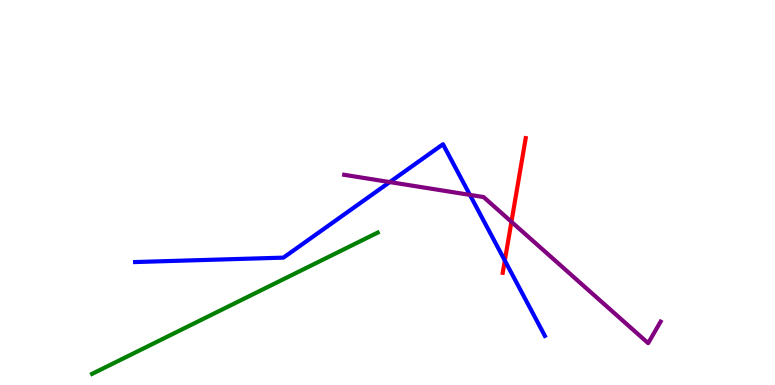[{'lines': ['blue', 'red'], 'intersections': [{'x': 6.51, 'y': 3.23}]}, {'lines': ['green', 'red'], 'intersections': []}, {'lines': ['purple', 'red'], 'intersections': [{'x': 6.6, 'y': 4.24}]}, {'lines': ['blue', 'green'], 'intersections': []}, {'lines': ['blue', 'purple'], 'intersections': [{'x': 5.03, 'y': 5.27}, {'x': 6.06, 'y': 4.94}]}, {'lines': ['green', 'purple'], 'intersections': []}]